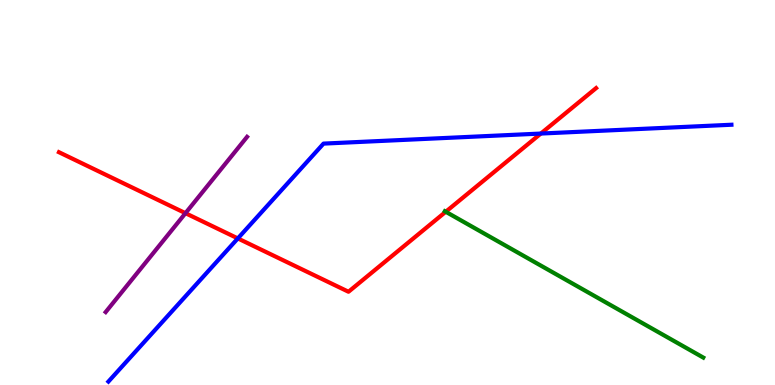[{'lines': ['blue', 'red'], 'intersections': [{'x': 3.07, 'y': 3.81}, {'x': 6.98, 'y': 6.53}]}, {'lines': ['green', 'red'], 'intersections': [{'x': 5.75, 'y': 4.5}]}, {'lines': ['purple', 'red'], 'intersections': [{'x': 2.39, 'y': 4.46}]}, {'lines': ['blue', 'green'], 'intersections': []}, {'lines': ['blue', 'purple'], 'intersections': []}, {'lines': ['green', 'purple'], 'intersections': []}]